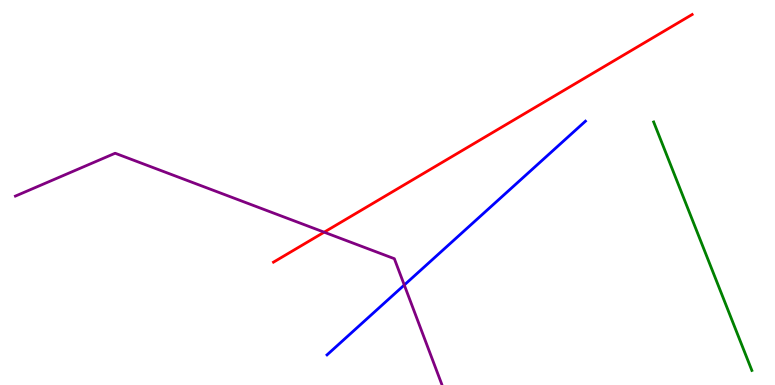[{'lines': ['blue', 'red'], 'intersections': []}, {'lines': ['green', 'red'], 'intersections': []}, {'lines': ['purple', 'red'], 'intersections': [{'x': 4.18, 'y': 3.97}]}, {'lines': ['blue', 'green'], 'intersections': []}, {'lines': ['blue', 'purple'], 'intersections': [{'x': 5.22, 'y': 2.6}]}, {'lines': ['green', 'purple'], 'intersections': []}]